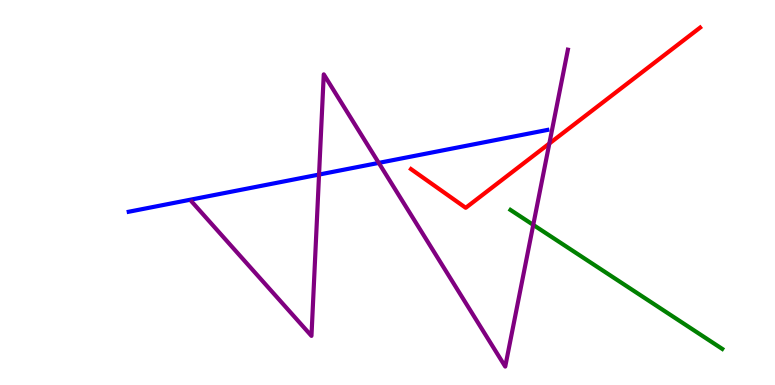[{'lines': ['blue', 'red'], 'intersections': []}, {'lines': ['green', 'red'], 'intersections': []}, {'lines': ['purple', 'red'], 'intersections': [{'x': 7.09, 'y': 6.27}]}, {'lines': ['blue', 'green'], 'intersections': []}, {'lines': ['blue', 'purple'], 'intersections': [{'x': 4.12, 'y': 5.47}, {'x': 4.89, 'y': 5.77}]}, {'lines': ['green', 'purple'], 'intersections': [{'x': 6.88, 'y': 4.16}]}]